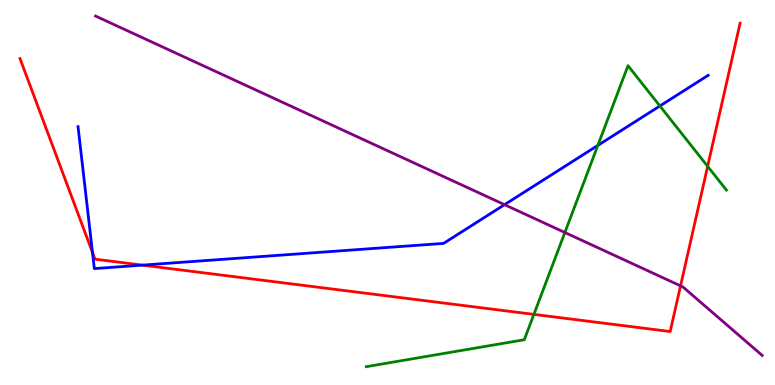[{'lines': ['blue', 'red'], 'intersections': [{'x': 1.19, 'y': 3.44}, {'x': 1.84, 'y': 3.11}]}, {'lines': ['green', 'red'], 'intersections': [{'x': 6.89, 'y': 1.83}, {'x': 9.13, 'y': 5.68}]}, {'lines': ['purple', 'red'], 'intersections': [{'x': 8.78, 'y': 2.58}]}, {'lines': ['blue', 'green'], 'intersections': [{'x': 7.71, 'y': 6.22}, {'x': 8.51, 'y': 7.25}]}, {'lines': ['blue', 'purple'], 'intersections': [{'x': 6.51, 'y': 4.68}]}, {'lines': ['green', 'purple'], 'intersections': [{'x': 7.29, 'y': 3.96}]}]